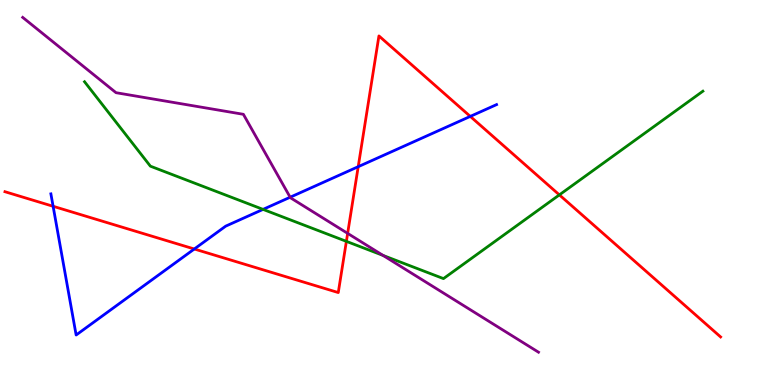[{'lines': ['blue', 'red'], 'intersections': [{'x': 0.685, 'y': 4.64}, {'x': 2.51, 'y': 3.53}, {'x': 4.62, 'y': 5.67}, {'x': 6.07, 'y': 6.98}]}, {'lines': ['green', 'red'], 'intersections': [{'x': 4.47, 'y': 3.73}, {'x': 7.22, 'y': 4.94}]}, {'lines': ['purple', 'red'], 'intersections': [{'x': 4.49, 'y': 3.94}]}, {'lines': ['blue', 'green'], 'intersections': [{'x': 3.39, 'y': 4.56}]}, {'lines': ['blue', 'purple'], 'intersections': [{'x': 3.74, 'y': 4.88}]}, {'lines': ['green', 'purple'], 'intersections': [{'x': 4.94, 'y': 3.37}]}]